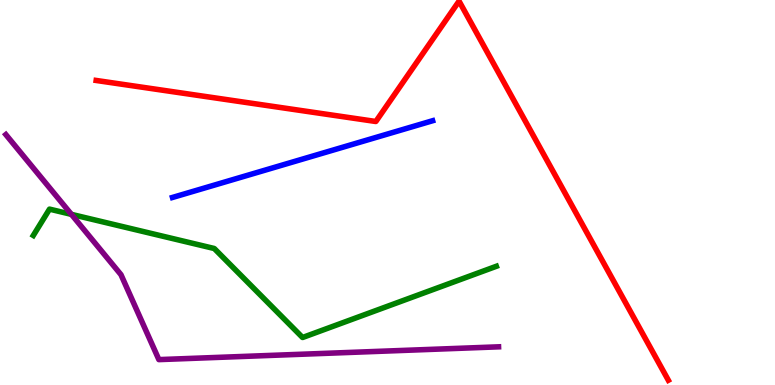[{'lines': ['blue', 'red'], 'intersections': []}, {'lines': ['green', 'red'], 'intersections': []}, {'lines': ['purple', 'red'], 'intersections': []}, {'lines': ['blue', 'green'], 'intersections': []}, {'lines': ['blue', 'purple'], 'intersections': []}, {'lines': ['green', 'purple'], 'intersections': [{'x': 0.921, 'y': 4.43}]}]